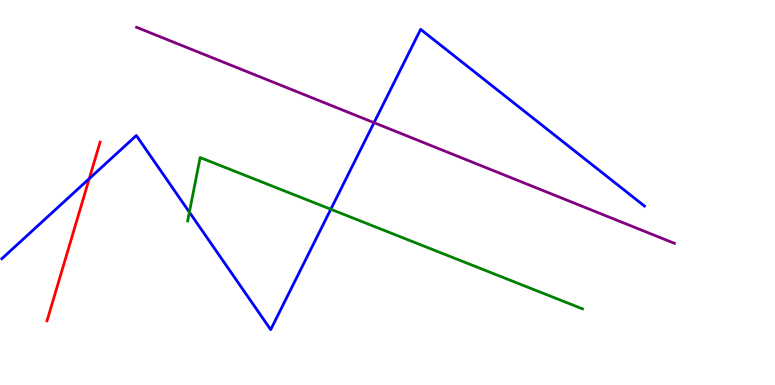[{'lines': ['blue', 'red'], 'intersections': [{'x': 1.15, 'y': 5.36}]}, {'lines': ['green', 'red'], 'intersections': []}, {'lines': ['purple', 'red'], 'intersections': []}, {'lines': ['blue', 'green'], 'intersections': [{'x': 2.44, 'y': 4.49}, {'x': 4.27, 'y': 4.56}]}, {'lines': ['blue', 'purple'], 'intersections': [{'x': 4.83, 'y': 6.81}]}, {'lines': ['green', 'purple'], 'intersections': []}]